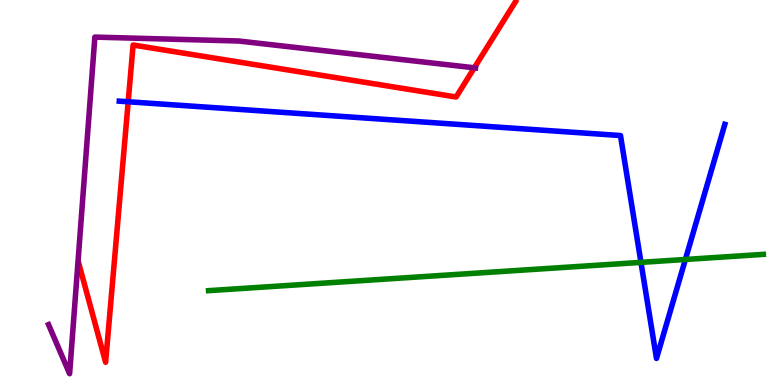[{'lines': ['blue', 'red'], 'intersections': [{'x': 1.65, 'y': 7.36}]}, {'lines': ['green', 'red'], 'intersections': []}, {'lines': ['purple', 'red'], 'intersections': [{'x': 6.12, 'y': 8.24}]}, {'lines': ['blue', 'green'], 'intersections': [{'x': 8.27, 'y': 3.19}, {'x': 8.84, 'y': 3.26}]}, {'lines': ['blue', 'purple'], 'intersections': []}, {'lines': ['green', 'purple'], 'intersections': []}]